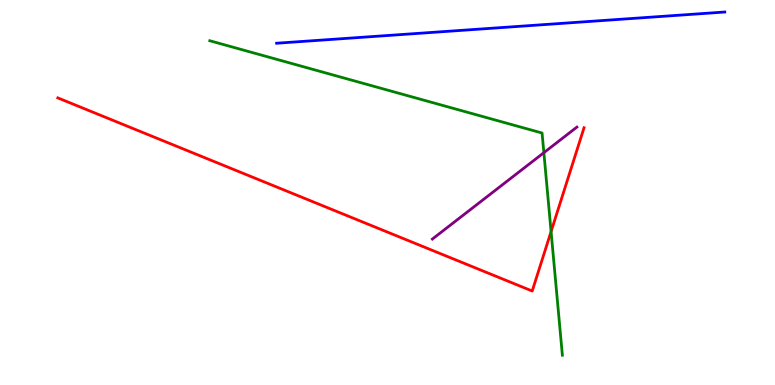[{'lines': ['blue', 'red'], 'intersections': []}, {'lines': ['green', 'red'], 'intersections': [{'x': 7.11, 'y': 3.98}]}, {'lines': ['purple', 'red'], 'intersections': []}, {'lines': ['blue', 'green'], 'intersections': []}, {'lines': ['blue', 'purple'], 'intersections': []}, {'lines': ['green', 'purple'], 'intersections': [{'x': 7.02, 'y': 6.03}]}]